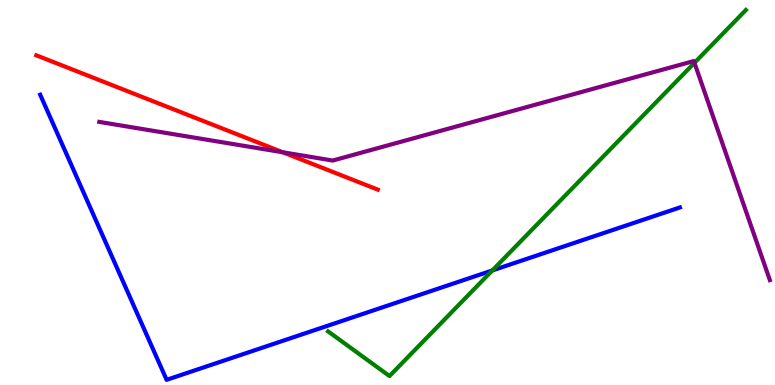[{'lines': ['blue', 'red'], 'intersections': []}, {'lines': ['green', 'red'], 'intersections': []}, {'lines': ['purple', 'red'], 'intersections': [{'x': 3.65, 'y': 6.04}]}, {'lines': ['blue', 'green'], 'intersections': [{'x': 6.35, 'y': 2.97}]}, {'lines': ['blue', 'purple'], 'intersections': []}, {'lines': ['green', 'purple'], 'intersections': [{'x': 8.96, 'y': 8.37}]}]